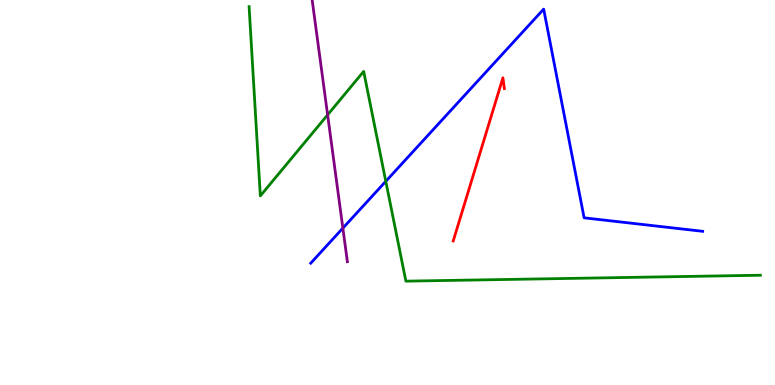[{'lines': ['blue', 'red'], 'intersections': []}, {'lines': ['green', 'red'], 'intersections': []}, {'lines': ['purple', 'red'], 'intersections': []}, {'lines': ['blue', 'green'], 'intersections': [{'x': 4.98, 'y': 5.29}]}, {'lines': ['blue', 'purple'], 'intersections': [{'x': 4.42, 'y': 4.07}]}, {'lines': ['green', 'purple'], 'intersections': [{'x': 4.23, 'y': 7.02}]}]